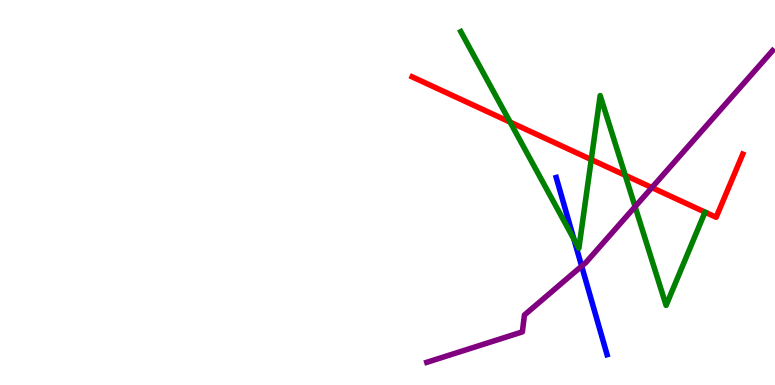[{'lines': ['blue', 'red'], 'intersections': []}, {'lines': ['green', 'red'], 'intersections': [{'x': 6.58, 'y': 6.83}, {'x': 7.63, 'y': 5.85}, {'x': 8.07, 'y': 5.45}]}, {'lines': ['purple', 'red'], 'intersections': [{'x': 8.41, 'y': 5.13}]}, {'lines': ['blue', 'green'], 'intersections': [{'x': 7.41, 'y': 3.79}]}, {'lines': ['blue', 'purple'], 'intersections': [{'x': 7.51, 'y': 3.09}]}, {'lines': ['green', 'purple'], 'intersections': [{'x': 8.19, 'y': 4.63}]}]